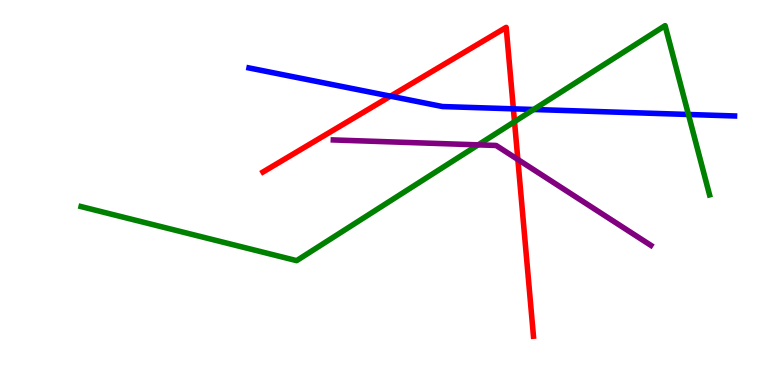[{'lines': ['blue', 'red'], 'intersections': [{'x': 5.04, 'y': 7.5}, {'x': 6.62, 'y': 7.17}]}, {'lines': ['green', 'red'], 'intersections': [{'x': 6.64, 'y': 6.84}]}, {'lines': ['purple', 'red'], 'intersections': [{'x': 6.68, 'y': 5.86}]}, {'lines': ['blue', 'green'], 'intersections': [{'x': 6.89, 'y': 7.16}, {'x': 8.88, 'y': 7.03}]}, {'lines': ['blue', 'purple'], 'intersections': []}, {'lines': ['green', 'purple'], 'intersections': [{'x': 6.17, 'y': 6.24}]}]